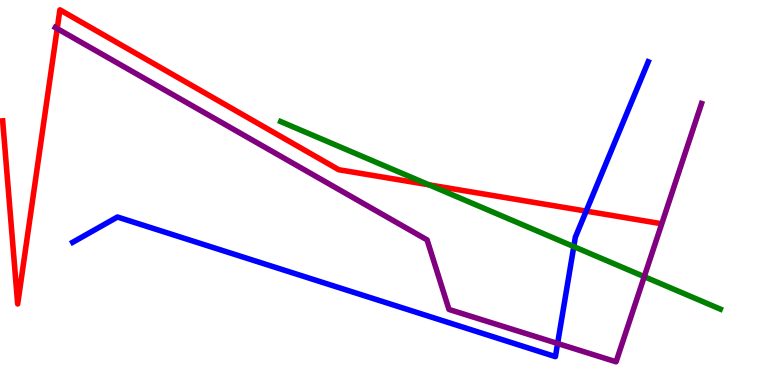[{'lines': ['blue', 'red'], 'intersections': [{'x': 7.56, 'y': 4.52}]}, {'lines': ['green', 'red'], 'intersections': [{'x': 5.54, 'y': 5.2}]}, {'lines': ['purple', 'red'], 'intersections': [{'x': 0.738, 'y': 9.26}]}, {'lines': ['blue', 'green'], 'intersections': [{'x': 7.4, 'y': 3.6}]}, {'lines': ['blue', 'purple'], 'intersections': [{'x': 7.19, 'y': 1.08}]}, {'lines': ['green', 'purple'], 'intersections': [{'x': 8.31, 'y': 2.81}]}]